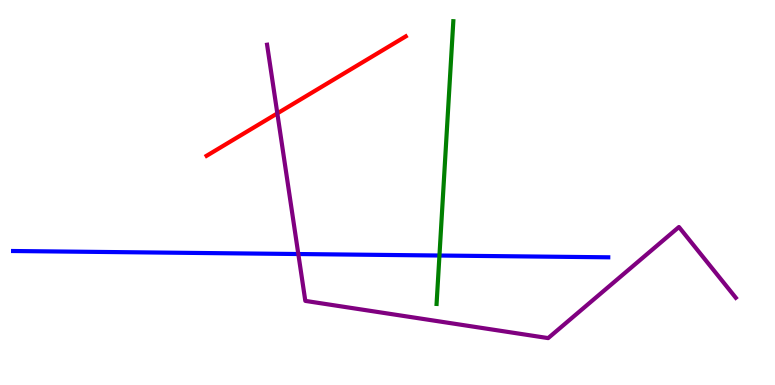[{'lines': ['blue', 'red'], 'intersections': []}, {'lines': ['green', 'red'], 'intersections': []}, {'lines': ['purple', 'red'], 'intersections': [{'x': 3.58, 'y': 7.05}]}, {'lines': ['blue', 'green'], 'intersections': [{'x': 5.67, 'y': 3.36}]}, {'lines': ['blue', 'purple'], 'intersections': [{'x': 3.85, 'y': 3.4}]}, {'lines': ['green', 'purple'], 'intersections': []}]